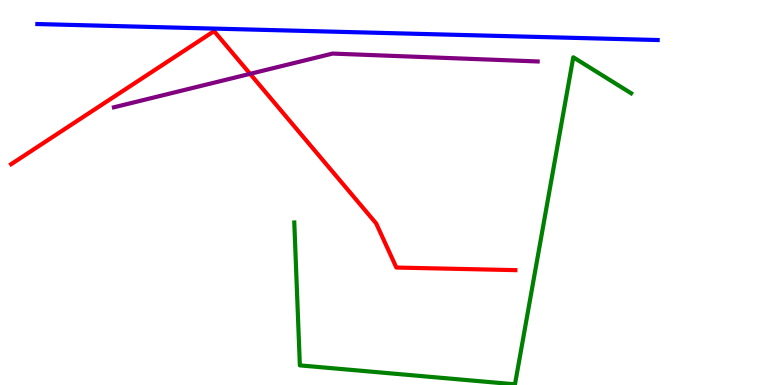[{'lines': ['blue', 'red'], 'intersections': []}, {'lines': ['green', 'red'], 'intersections': []}, {'lines': ['purple', 'red'], 'intersections': [{'x': 3.23, 'y': 8.08}]}, {'lines': ['blue', 'green'], 'intersections': []}, {'lines': ['blue', 'purple'], 'intersections': []}, {'lines': ['green', 'purple'], 'intersections': []}]